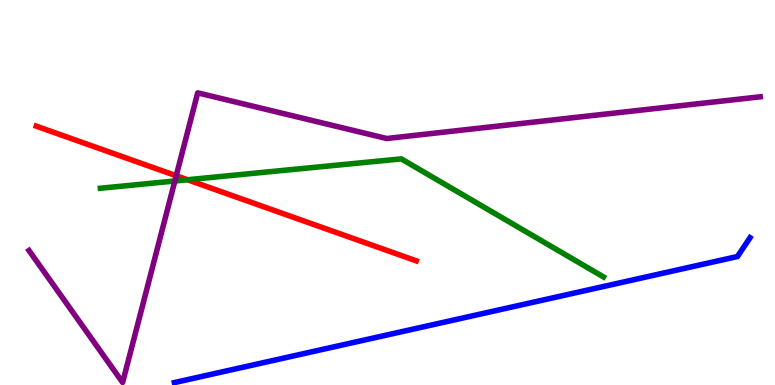[{'lines': ['blue', 'red'], 'intersections': []}, {'lines': ['green', 'red'], 'intersections': [{'x': 2.42, 'y': 5.33}]}, {'lines': ['purple', 'red'], 'intersections': [{'x': 2.27, 'y': 5.44}]}, {'lines': ['blue', 'green'], 'intersections': []}, {'lines': ['blue', 'purple'], 'intersections': []}, {'lines': ['green', 'purple'], 'intersections': [{'x': 2.26, 'y': 5.3}]}]